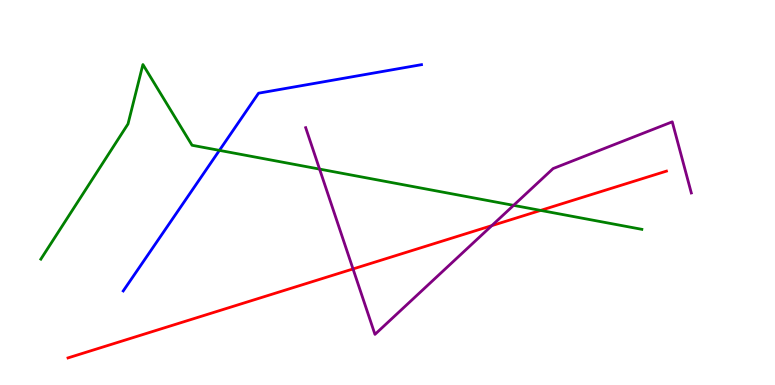[{'lines': ['blue', 'red'], 'intersections': []}, {'lines': ['green', 'red'], 'intersections': [{'x': 6.98, 'y': 4.53}]}, {'lines': ['purple', 'red'], 'intersections': [{'x': 4.56, 'y': 3.01}, {'x': 6.35, 'y': 4.14}]}, {'lines': ['blue', 'green'], 'intersections': [{'x': 2.83, 'y': 6.09}]}, {'lines': ['blue', 'purple'], 'intersections': []}, {'lines': ['green', 'purple'], 'intersections': [{'x': 4.12, 'y': 5.61}, {'x': 6.63, 'y': 4.67}]}]